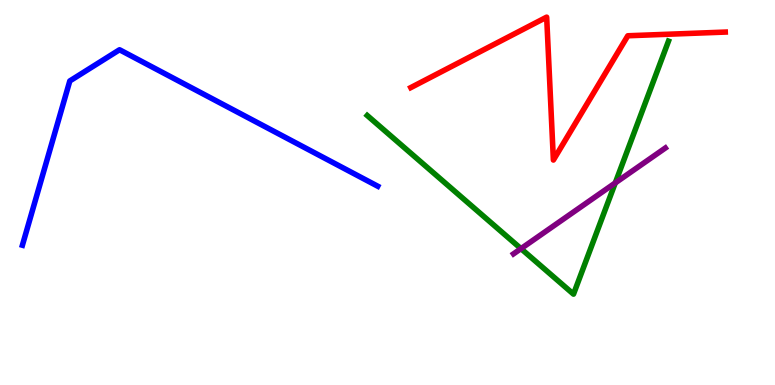[{'lines': ['blue', 'red'], 'intersections': []}, {'lines': ['green', 'red'], 'intersections': []}, {'lines': ['purple', 'red'], 'intersections': []}, {'lines': ['blue', 'green'], 'intersections': []}, {'lines': ['blue', 'purple'], 'intersections': []}, {'lines': ['green', 'purple'], 'intersections': [{'x': 6.72, 'y': 3.54}, {'x': 7.94, 'y': 5.25}]}]